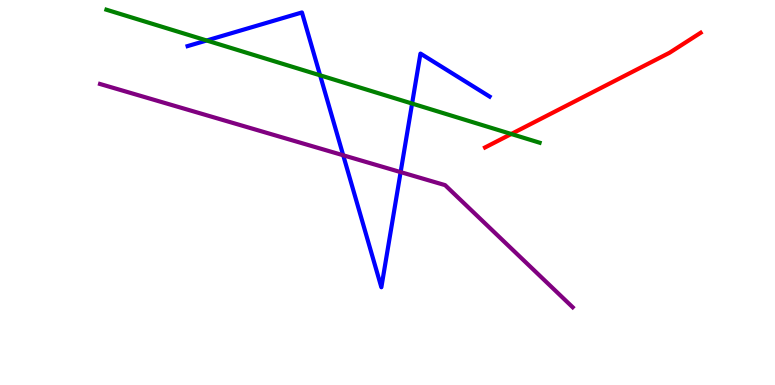[{'lines': ['blue', 'red'], 'intersections': []}, {'lines': ['green', 'red'], 'intersections': [{'x': 6.6, 'y': 6.52}]}, {'lines': ['purple', 'red'], 'intersections': []}, {'lines': ['blue', 'green'], 'intersections': [{'x': 2.67, 'y': 8.95}, {'x': 4.13, 'y': 8.04}, {'x': 5.32, 'y': 7.31}]}, {'lines': ['blue', 'purple'], 'intersections': [{'x': 4.43, 'y': 5.97}, {'x': 5.17, 'y': 5.53}]}, {'lines': ['green', 'purple'], 'intersections': []}]